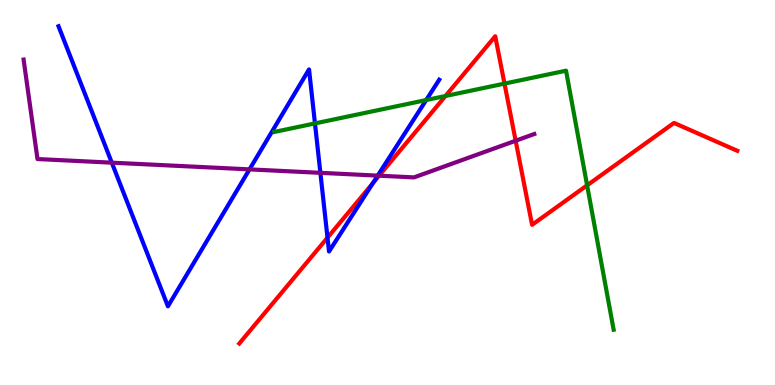[{'lines': ['blue', 'red'], 'intersections': [{'x': 4.23, 'y': 3.83}, {'x': 4.81, 'y': 5.24}]}, {'lines': ['green', 'red'], 'intersections': [{'x': 5.75, 'y': 7.51}, {'x': 6.51, 'y': 7.83}, {'x': 7.58, 'y': 5.19}]}, {'lines': ['purple', 'red'], 'intersections': [{'x': 4.89, 'y': 5.44}, {'x': 6.65, 'y': 6.34}]}, {'lines': ['blue', 'green'], 'intersections': [{'x': 4.06, 'y': 6.79}, {'x': 5.5, 'y': 7.4}]}, {'lines': ['blue', 'purple'], 'intersections': [{'x': 1.44, 'y': 5.77}, {'x': 3.22, 'y': 5.6}, {'x': 4.13, 'y': 5.51}, {'x': 4.87, 'y': 5.44}]}, {'lines': ['green', 'purple'], 'intersections': []}]